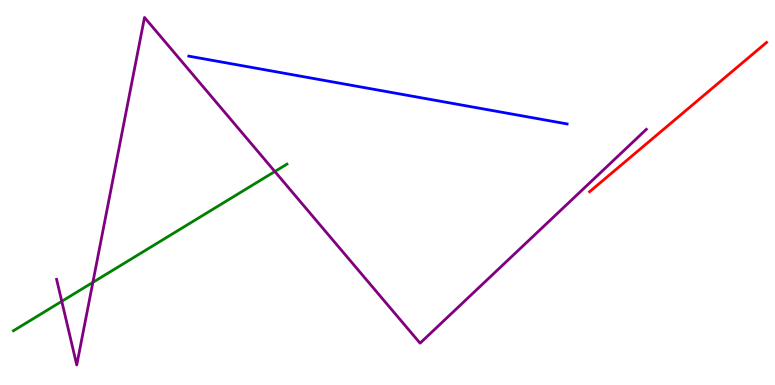[{'lines': ['blue', 'red'], 'intersections': []}, {'lines': ['green', 'red'], 'intersections': []}, {'lines': ['purple', 'red'], 'intersections': []}, {'lines': ['blue', 'green'], 'intersections': []}, {'lines': ['blue', 'purple'], 'intersections': []}, {'lines': ['green', 'purple'], 'intersections': [{'x': 0.797, 'y': 2.17}, {'x': 1.2, 'y': 2.67}, {'x': 3.55, 'y': 5.55}]}]